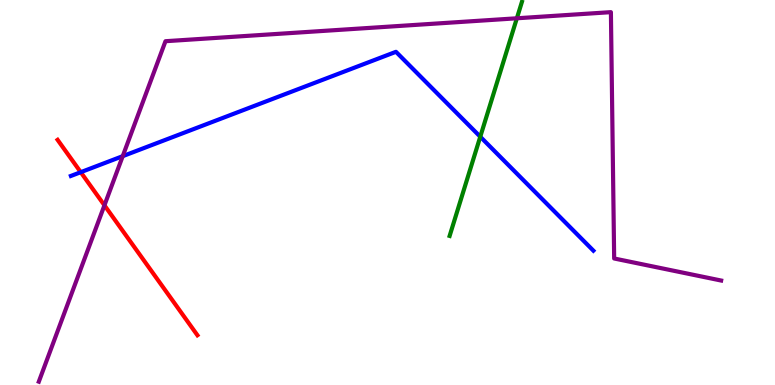[{'lines': ['blue', 'red'], 'intersections': [{'x': 1.04, 'y': 5.53}]}, {'lines': ['green', 'red'], 'intersections': []}, {'lines': ['purple', 'red'], 'intersections': [{'x': 1.35, 'y': 4.67}]}, {'lines': ['blue', 'green'], 'intersections': [{'x': 6.2, 'y': 6.45}]}, {'lines': ['blue', 'purple'], 'intersections': [{'x': 1.58, 'y': 5.94}]}, {'lines': ['green', 'purple'], 'intersections': [{'x': 6.67, 'y': 9.53}]}]